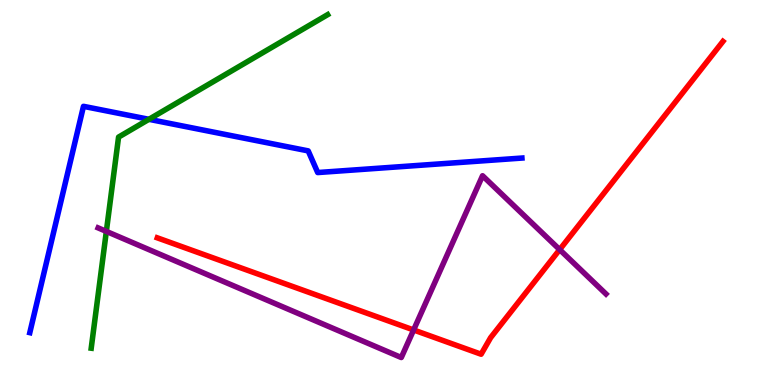[{'lines': ['blue', 'red'], 'intersections': []}, {'lines': ['green', 'red'], 'intersections': []}, {'lines': ['purple', 'red'], 'intersections': [{'x': 5.34, 'y': 1.43}, {'x': 7.22, 'y': 3.52}]}, {'lines': ['blue', 'green'], 'intersections': [{'x': 1.92, 'y': 6.9}]}, {'lines': ['blue', 'purple'], 'intersections': []}, {'lines': ['green', 'purple'], 'intersections': [{'x': 1.37, 'y': 3.99}]}]